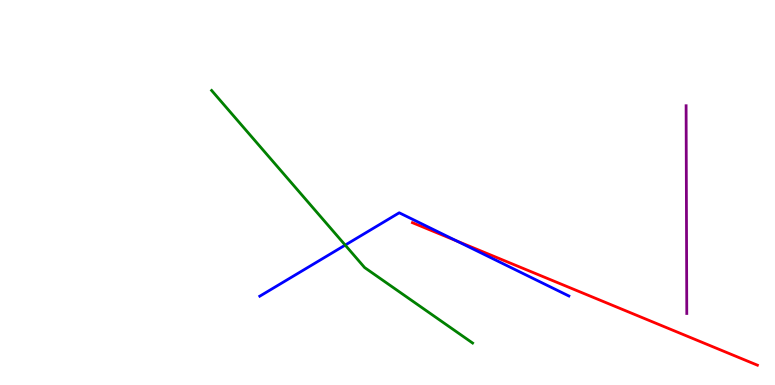[{'lines': ['blue', 'red'], 'intersections': [{'x': 5.89, 'y': 3.74}]}, {'lines': ['green', 'red'], 'intersections': []}, {'lines': ['purple', 'red'], 'intersections': []}, {'lines': ['blue', 'green'], 'intersections': [{'x': 4.45, 'y': 3.63}]}, {'lines': ['blue', 'purple'], 'intersections': []}, {'lines': ['green', 'purple'], 'intersections': []}]